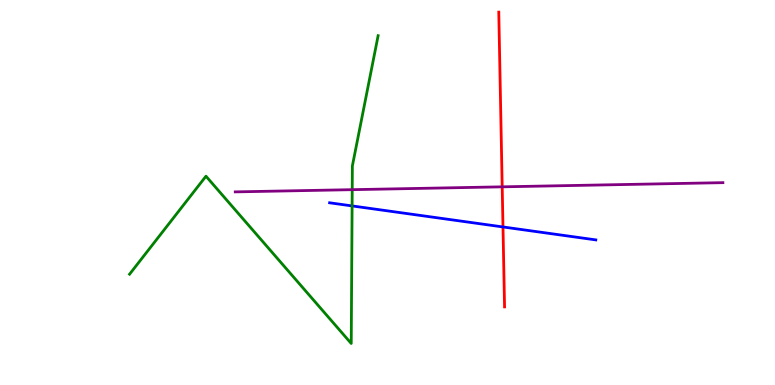[{'lines': ['blue', 'red'], 'intersections': [{'x': 6.49, 'y': 4.11}]}, {'lines': ['green', 'red'], 'intersections': []}, {'lines': ['purple', 'red'], 'intersections': [{'x': 6.48, 'y': 5.15}]}, {'lines': ['blue', 'green'], 'intersections': [{'x': 4.54, 'y': 4.65}]}, {'lines': ['blue', 'purple'], 'intersections': []}, {'lines': ['green', 'purple'], 'intersections': [{'x': 4.54, 'y': 5.07}]}]